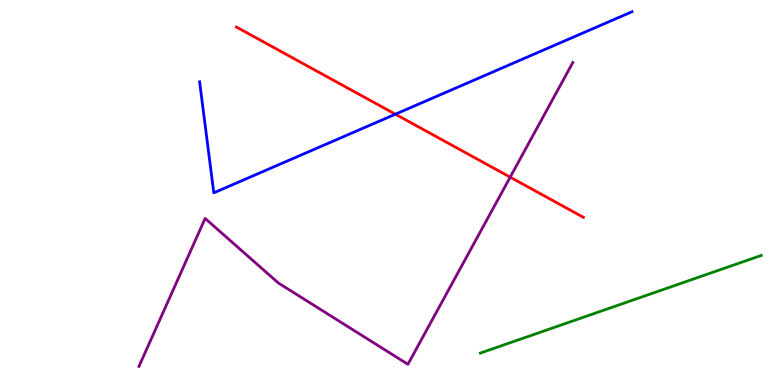[{'lines': ['blue', 'red'], 'intersections': [{'x': 5.1, 'y': 7.03}]}, {'lines': ['green', 'red'], 'intersections': []}, {'lines': ['purple', 'red'], 'intersections': [{'x': 6.58, 'y': 5.4}]}, {'lines': ['blue', 'green'], 'intersections': []}, {'lines': ['blue', 'purple'], 'intersections': []}, {'lines': ['green', 'purple'], 'intersections': []}]